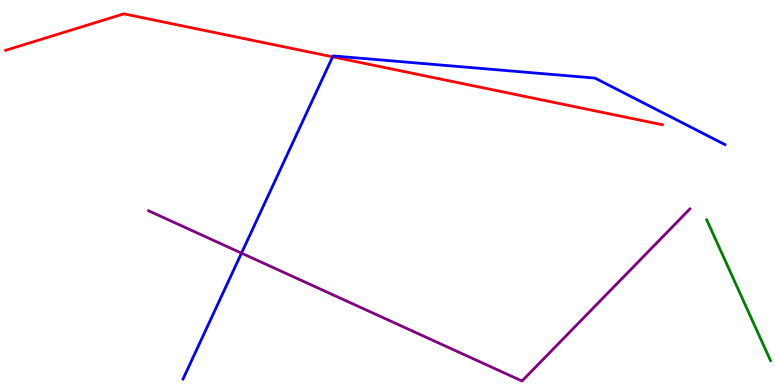[{'lines': ['blue', 'red'], 'intersections': [{'x': 4.29, 'y': 8.52}]}, {'lines': ['green', 'red'], 'intersections': []}, {'lines': ['purple', 'red'], 'intersections': []}, {'lines': ['blue', 'green'], 'intersections': []}, {'lines': ['blue', 'purple'], 'intersections': [{'x': 3.12, 'y': 3.43}]}, {'lines': ['green', 'purple'], 'intersections': []}]